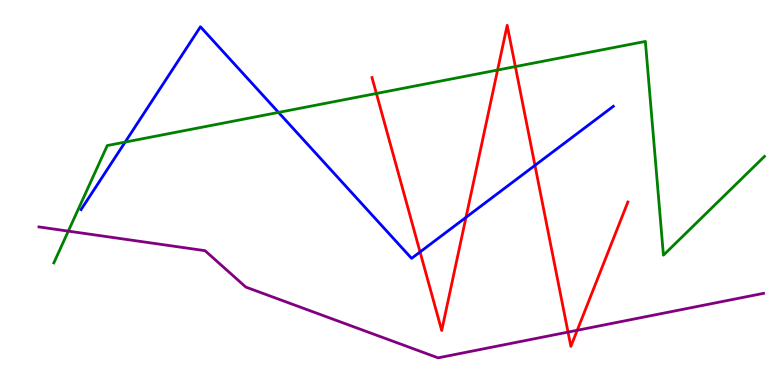[{'lines': ['blue', 'red'], 'intersections': [{'x': 5.42, 'y': 3.46}, {'x': 6.01, 'y': 4.35}, {'x': 6.9, 'y': 5.7}]}, {'lines': ['green', 'red'], 'intersections': [{'x': 4.86, 'y': 7.57}, {'x': 6.42, 'y': 8.18}, {'x': 6.65, 'y': 8.27}]}, {'lines': ['purple', 'red'], 'intersections': [{'x': 7.33, 'y': 1.37}, {'x': 7.45, 'y': 1.42}]}, {'lines': ['blue', 'green'], 'intersections': [{'x': 1.61, 'y': 6.31}, {'x': 3.59, 'y': 7.08}]}, {'lines': ['blue', 'purple'], 'intersections': []}, {'lines': ['green', 'purple'], 'intersections': [{'x': 0.881, 'y': 4.0}]}]